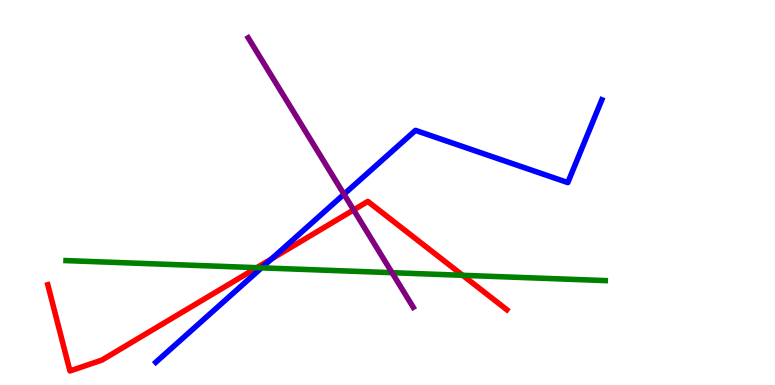[{'lines': ['blue', 'red'], 'intersections': [{'x': 3.5, 'y': 3.28}]}, {'lines': ['green', 'red'], 'intersections': [{'x': 3.31, 'y': 3.05}, {'x': 5.97, 'y': 2.85}]}, {'lines': ['purple', 'red'], 'intersections': [{'x': 4.56, 'y': 4.55}]}, {'lines': ['blue', 'green'], 'intersections': [{'x': 3.37, 'y': 3.04}]}, {'lines': ['blue', 'purple'], 'intersections': [{'x': 4.44, 'y': 4.96}]}, {'lines': ['green', 'purple'], 'intersections': [{'x': 5.06, 'y': 2.92}]}]